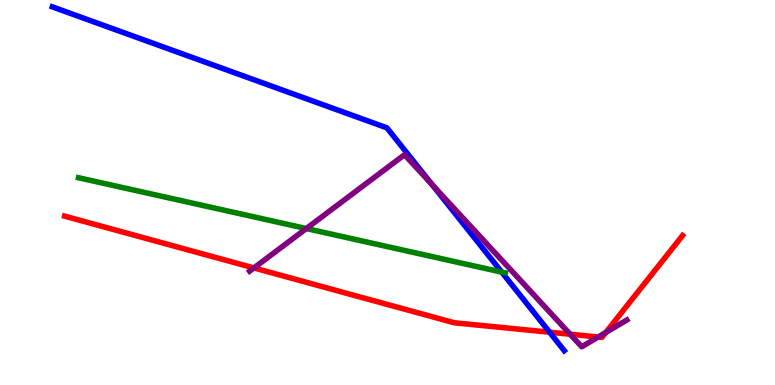[{'lines': ['blue', 'red'], 'intersections': [{'x': 7.09, 'y': 1.37}]}, {'lines': ['green', 'red'], 'intersections': []}, {'lines': ['purple', 'red'], 'intersections': [{'x': 3.28, 'y': 3.04}, {'x': 7.36, 'y': 1.32}, {'x': 7.72, 'y': 1.25}, {'x': 7.82, 'y': 1.36}]}, {'lines': ['blue', 'green'], 'intersections': [{'x': 6.47, 'y': 2.93}]}, {'lines': ['blue', 'purple'], 'intersections': [{'x': 5.57, 'y': 5.21}]}, {'lines': ['green', 'purple'], 'intersections': [{'x': 3.95, 'y': 4.06}]}]